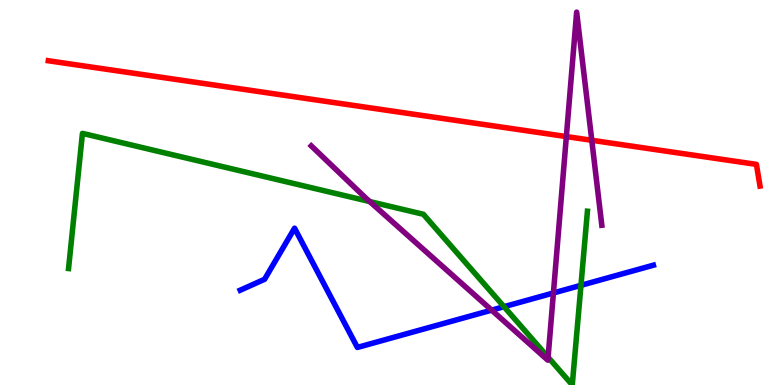[{'lines': ['blue', 'red'], 'intersections': []}, {'lines': ['green', 'red'], 'intersections': []}, {'lines': ['purple', 'red'], 'intersections': [{'x': 7.31, 'y': 6.45}, {'x': 7.64, 'y': 6.36}]}, {'lines': ['blue', 'green'], 'intersections': [{'x': 6.5, 'y': 2.03}, {'x': 7.5, 'y': 2.59}]}, {'lines': ['blue', 'purple'], 'intersections': [{'x': 6.34, 'y': 1.94}, {'x': 7.14, 'y': 2.39}]}, {'lines': ['green', 'purple'], 'intersections': [{'x': 4.77, 'y': 4.76}, {'x': 7.07, 'y': 0.721}]}]